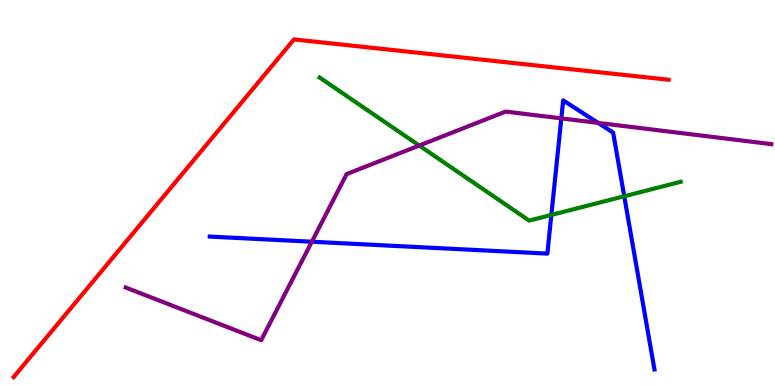[{'lines': ['blue', 'red'], 'intersections': []}, {'lines': ['green', 'red'], 'intersections': []}, {'lines': ['purple', 'red'], 'intersections': []}, {'lines': ['blue', 'green'], 'intersections': [{'x': 7.11, 'y': 4.42}, {'x': 8.05, 'y': 4.9}]}, {'lines': ['blue', 'purple'], 'intersections': [{'x': 4.02, 'y': 3.72}, {'x': 7.24, 'y': 6.92}, {'x': 7.72, 'y': 6.81}]}, {'lines': ['green', 'purple'], 'intersections': [{'x': 5.41, 'y': 6.22}]}]